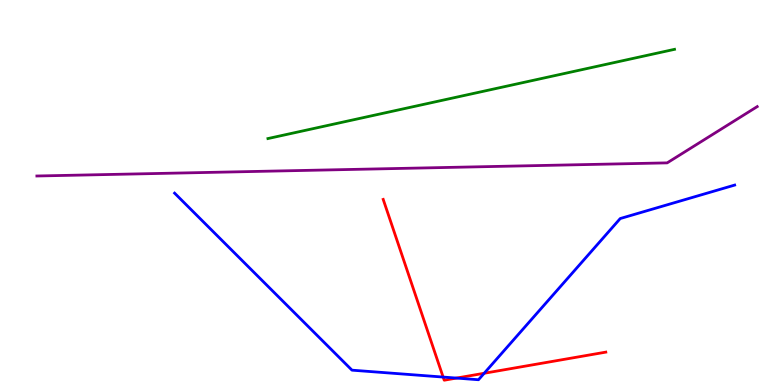[{'lines': ['blue', 'red'], 'intersections': [{'x': 5.72, 'y': 0.206}, {'x': 5.89, 'y': 0.18}, {'x': 6.25, 'y': 0.305}]}, {'lines': ['green', 'red'], 'intersections': []}, {'lines': ['purple', 'red'], 'intersections': []}, {'lines': ['blue', 'green'], 'intersections': []}, {'lines': ['blue', 'purple'], 'intersections': []}, {'lines': ['green', 'purple'], 'intersections': []}]